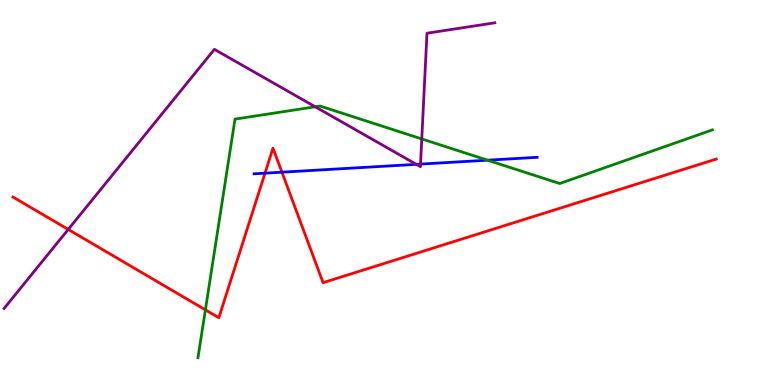[{'lines': ['blue', 'red'], 'intersections': [{'x': 3.42, 'y': 5.5}, {'x': 3.64, 'y': 5.53}]}, {'lines': ['green', 'red'], 'intersections': [{'x': 2.65, 'y': 1.95}]}, {'lines': ['purple', 'red'], 'intersections': [{'x': 0.88, 'y': 4.04}]}, {'lines': ['blue', 'green'], 'intersections': [{'x': 6.29, 'y': 5.84}]}, {'lines': ['blue', 'purple'], 'intersections': [{'x': 5.37, 'y': 5.73}, {'x': 5.43, 'y': 5.74}]}, {'lines': ['green', 'purple'], 'intersections': [{'x': 4.07, 'y': 7.23}, {'x': 5.44, 'y': 6.39}]}]